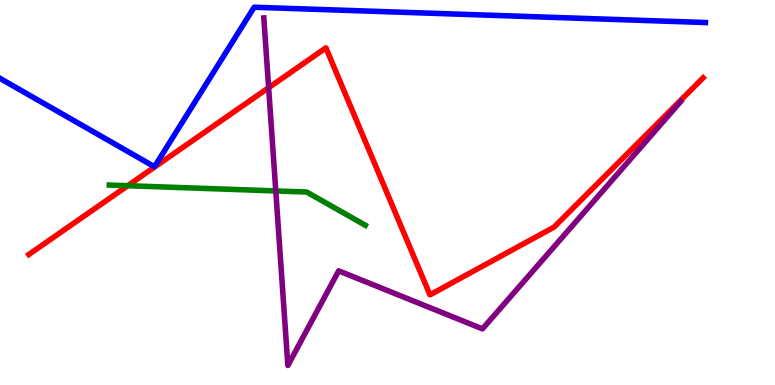[{'lines': ['blue', 'red'], 'intersections': []}, {'lines': ['green', 'red'], 'intersections': [{'x': 1.65, 'y': 5.18}]}, {'lines': ['purple', 'red'], 'intersections': [{'x': 3.47, 'y': 7.72}]}, {'lines': ['blue', 'green'], 'intersections': []}, {'lines': ['blue', 'purple'], 'intersections': []}, {'lines': ['green', 'purple'], 'intersections': [{'x': 3.56, 'y': 5.04}]}]